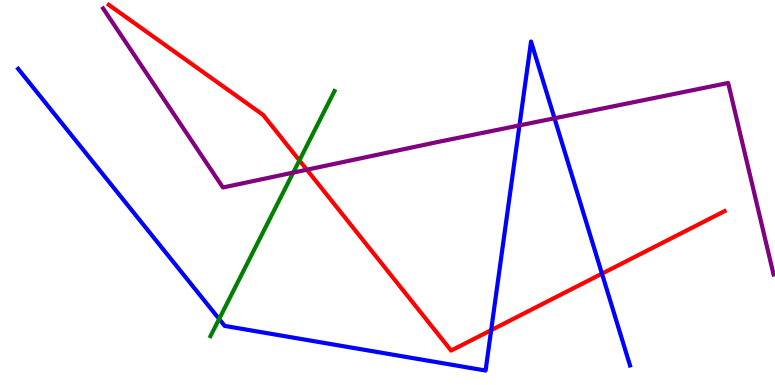[{'lines': ['blue', 'red'], 'intersections': [{'x': 6.34, 'y': 1.42}, {'x': 7.77, 'y': 2.89}]}, {'lines': ['green', 'red'], 'intersections': [{'x': 3.86, 'y': 5.83}]}, {'lines': ['purple', 'red'], 'intersections': [{'x': 3.96, 'y': 5.59}]}, {'lines': ['blue', 'green'], 'intersections': [{'x': 2.83, 'y': 1.71}]}, {'lines': ['blue', 'purple'], 'intersections': [{'x': 6.7, 'y': 6.74}, {'x': 7.15, 'y': 6.93}]}, {'lines': ['green', 'purple'], 'intersections': [{'x': 3.78, 'y': 5.52}]}]